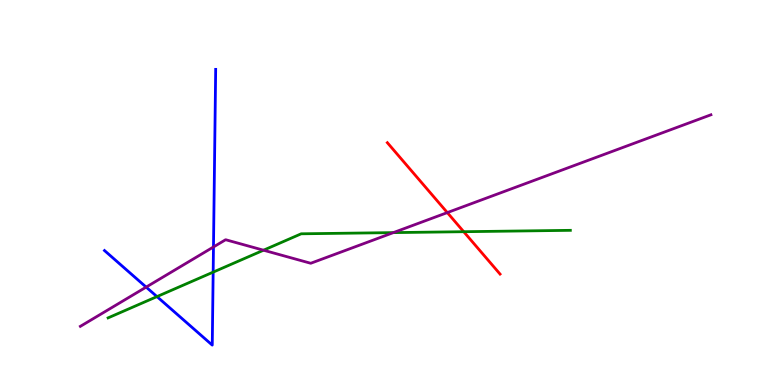[{'lines': ['blue', 'red'], 'intersections': []}, {'lines': ['green', 'red'], 'intersections': [{'x': 5.98, 'y': 3.98}]}, {'lines': ['purple', 'red'], 'intersections': [{'x': 5.77, 'y': 4.48}]}, {'lines': ['blue', 'green'], 'intersections': [{'x': 2.03, 'y': 2.3}, {'x': 2.75, 'y': 2.93}]}, {'lines': ['blue', 'purple'], 'intersections': [{'x': 1.89, 'y': 2.54}, {'x': 2.75, 'y': 3.59}]}, {'lines': ['green', 'purple'], 'intersections': [{'x': 3.4, 'y': 3.5}, {'x': 5.08, 'y': 3.96}]}]